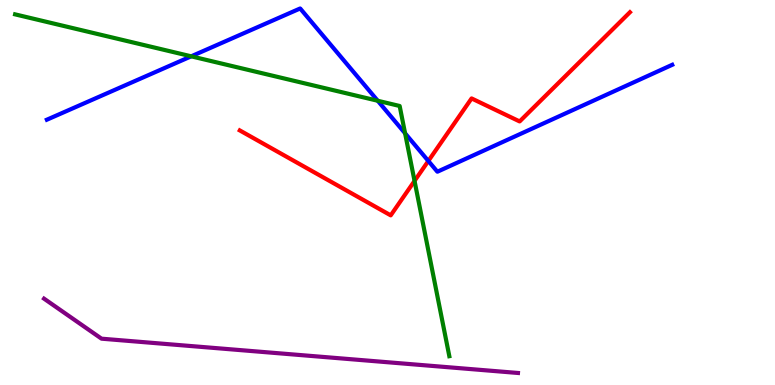[{'lines': ['blue', 'red'], 'intersections': [{'x': 5.53, 'y': 5.82}]}, {'lines': ['green', 'red'], 'intersections': [{'x': 5.35, 'y': 5.3}]}, {'lines': ['purple', 'red'], 'intersections': []}, {'lines': ['blue', 'green'], 'intersections': [{'x': 2.47, 'y': 8.54}, {'x': 4.87, 'y': 7.38}, {'x': 5.23, 'y': 6.54}]}, {'lines': ['blue', 'purple'], 'intersections': []}, {'lines': ['green', 'purple'], 'intersections': []}]